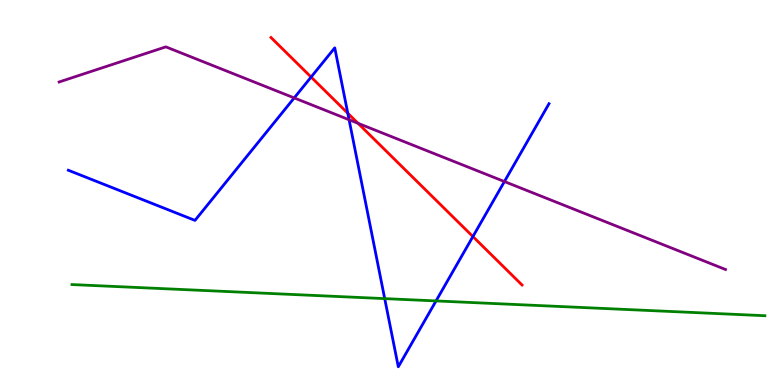[{'lines': ['blue', 'red'], 'intersections': [{'x': 4.01, 'y': 8.0}, {'x': 4.49, 'y': 7.06}, {'x': 6.1, 'y': 3.86}]}, {'lines': ['green', 'red'], 'intersections': []}, {'lines': ['purple', 'red'], 'intersections': [{'x': 4.62, 'y': 6.8}]}, {'lines': ['blue', 'green'], 'intersections': [{'x': 4.96, 'y': 2.24}, {'x': 5.63, 'y': 2.18}]}, {'lines': ['blue', 'purple'], 'intersections': [{'x': 3.8, 'y': 7.46}, {'x': 4.5, 'y': 6.89}, {'x': 6.51, 'y': 5.28}]}, {'lines': ['green', 'purple'], 'intersections': []}]